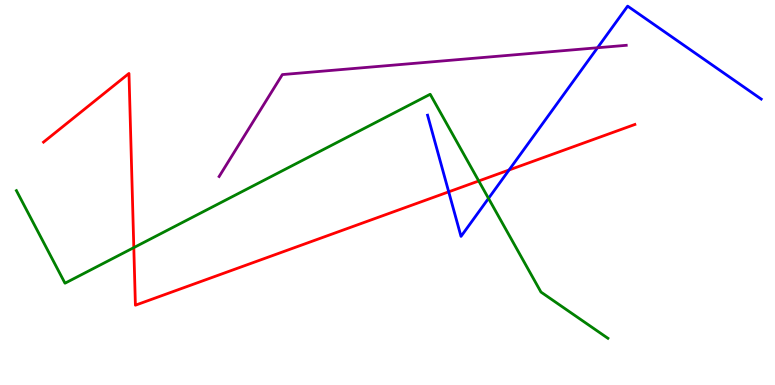[{'lines': ['blue', 'red'], 'intersections': [{'x': 5.79, 'y': 5.02}, {'x': 6.57, 'y': 5.58}]}, {'lines': ['green', 'red'], 'intersections': [{'x': 1.73, 'y': 3.57}, {'x': 6.18, 'y': 5.3}]}, {'lines': ['purple', 'red'], 'intersections': []}, {'lines': ['blue', 'green'], 'intersections': [{'x': 6.3, 'y': 4.85}]}, {'lines': ['blue', 'purple'], 'intersections': [{'x': 7.71, 'y': 8.76}]}, {'lines': ['green', 'purple'], 'intersections': []}]